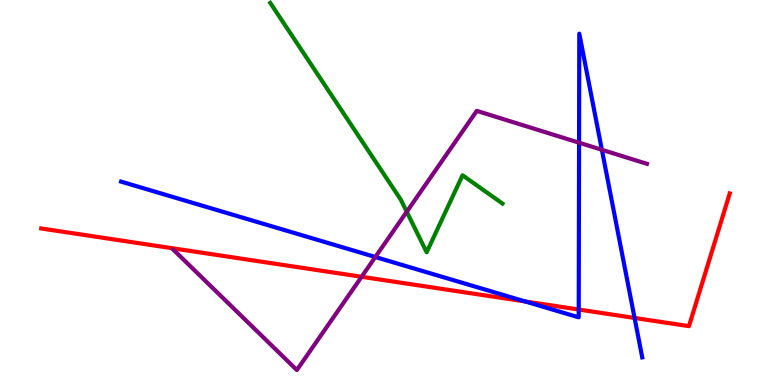[{'lines': ['blue', 'red'], 'intersections': [{'x': 6.78, 'y': 2.17}, {'x': 7.47, 'y': 1.96}, {'x': 8.19, 'y': 1.74}]}, {'lines': ['green', 'red'], 'intersections': []}, {'lines': ['purple', 'red'], 'intersections': [{'x': 4.67, 'y': 2.81}]}, {'lines': ['blue', 'green'], 'intersections': []}, {'lines': ['blue', 'purple'], 'intersections': [{'x': 4.84, 'y': 3.32}, {'x': 7.47, 'y': 6.29}, {'x': 7.77, 'y': 6.11}]}, {'lines': ['green', 'purple'], 'intersections': [{'x': 5.25, 'y': 4.5}]}]